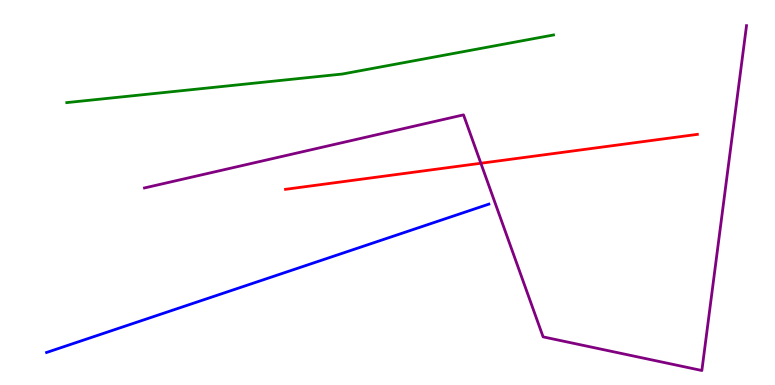[{'lines': ['blue', 'red'], 'intersections': []}, {'lines': ['green', 'red'], 'intersections': []}, {'lines': ['purple', 'red'], 'intersections': [{'x': 6.2, 'y': 5.76}]}, {'lines': ['blue', 'green'], 'intersections': []}, {'lines': ['blue', 'purple'], 'intersections': []}, {'lines': ['green', 'purple'], 'intersections': []}]